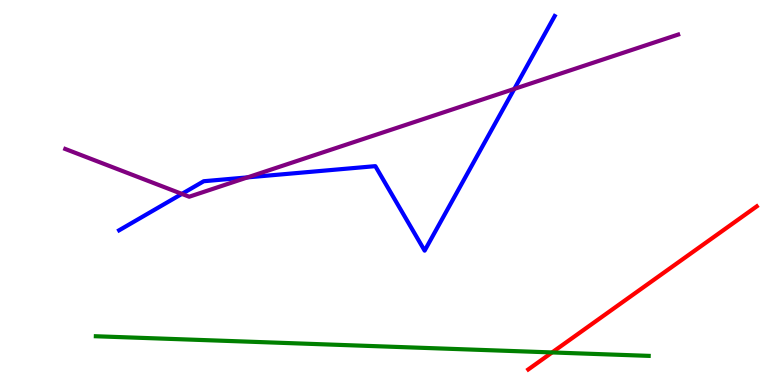[{'lines': ['blue', 'red'], 'intersections': []}, {'lines': ['green', 'red'], 'intersections': [{'x': 7.12, 'y': 0.846}]}, {'lines': ['purple', 'red'], 'intersections': []}, {'lines': ['blue', 'green'], 'intersections': []}, {'lines': ['blue', 'purple'], 'intersections': [{'x': 2.35, 'y': 4.96}, {'x': 3.19, 'y': 5.39}, {'x': 6.64, 'y': 7.69}]}, {'lines': ['green', 'purple'], 'intersections': []}]